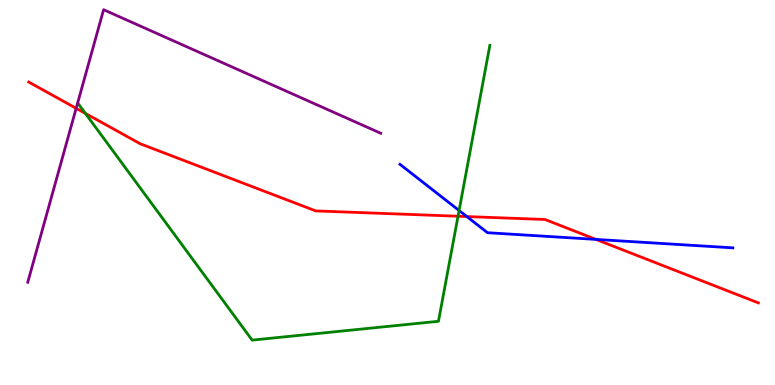[{'lines': ['blue', 'red'], 'intersections': [{'x': 6.02, 'y': 4.37}, {'x': 7.69, 'y': 3.78}]}, {'lines': ['green', 'red'], 'intersections': [{'x': 1.1, 'y': 7.05}, {'x': 5.91, 'y': 4.38}]}, {'lines': ['purple', 'red'], 'intersections': [{'x': 0.983, 'y': 7.19}]}, {'lines': ['blue', 'green'], 'intersections': [{'x': 5.92, 'y': 4.53}]}, {'lines': ['blue', 'purple'], 'intersections': []}, {'lines': ['green', 'purple'], 'intersections': []}]